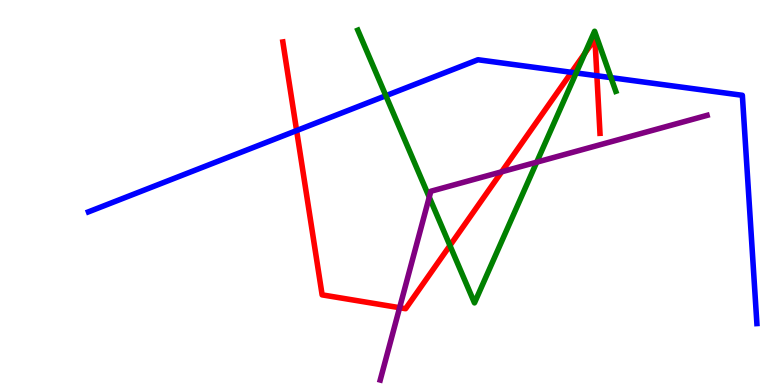[{'lines': ['blue', 'red'], 'intersections': [{'x': 3.83, 'y': 6.61}, {'x': 7.37, 'y': 8.12}, {'x': 7.7, 'y': 8.03}]}, {'lines': ['green', 'red'], 'intersections': [{'x': 5.81, 'y': 3.62}, {'x': 7.55, 'y': 8.62}]}, {'lines': ['purple', 'red'], 'intersections': [{'x': 5.16, 'y': 2.01}, {'x': 6.47, 'y': 5.54}]}, {'lines': ['blue', 'green'], 'intersections': [{'x': 4.98, 'y': 7.51}, {'x': 7.43, 'y': 8.11}, {'x': 7.88, 'y': 7.98}]}, {'lines': ['blue', 'purple'], 'intersections': []}, {'lines': ['green', 'purple'], 'intersections': [{'x': 5.54, 'y': 4.88}, {'x': 6.93, 'y': 5.79}]}]